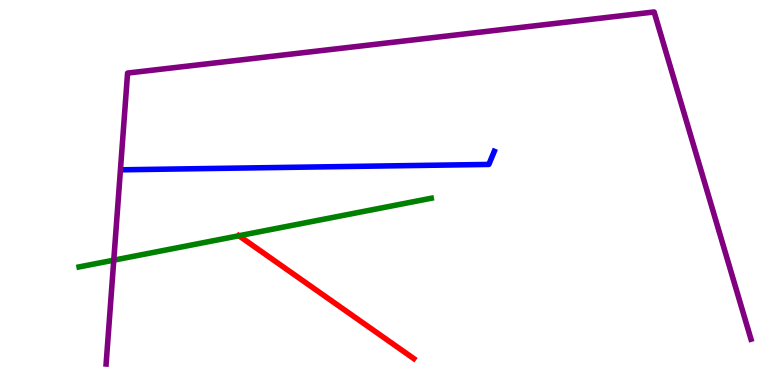[{'lines': ['blue', 'red'], 'intersections': []}, {'lines': ['green', 'red'], 'intersections': [{'x': 3.08, 'y': 3.88}]}, {'lines': ['purple', 'red'], 'intersections': []}, {'lines': ['blue', 'green'], 'intersections': []}, {'lines': ['blue', 'purple'], 'intersections': []}, {'lines': ['green', 'purple'], 'intersections': [{'x': 1.47, 'y': 3.24}]}]